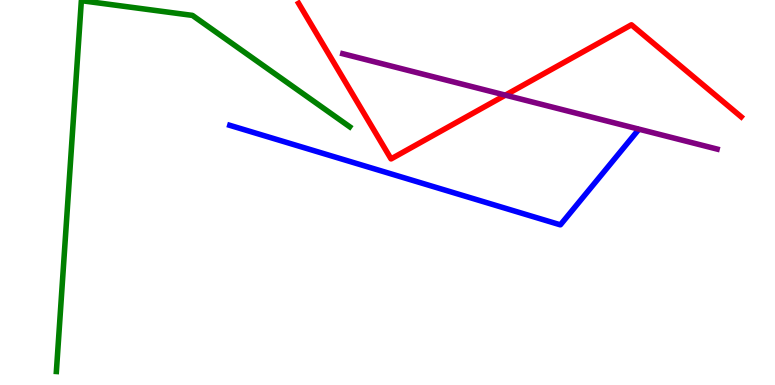[{'lines': ['blue', 'red'], 'intersections': []}, {'lines': ['green', 'red'], 'intersections': []}, {'lines': ['purple', 'red'], 'intersections': [{'x': 6.52, 'y': 7.53}]}, {'lines': ['blue', 'green'], 'intersections': []}, {'lines': ['blue', 'purple'], 'intersections': []}, {'lines': ['green', 'purple'], 'intersections': []}]